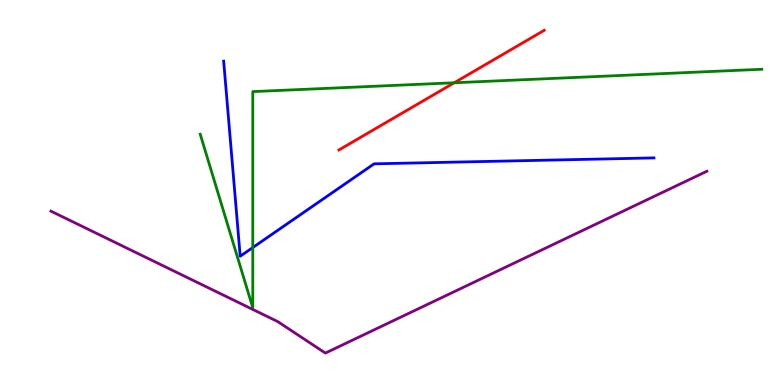[{'lines': ['blue', 'red'], 'intersections': []}, {'lines': ['green', 'red'], 'intersections': [{'x': 5.86, 'y': 7.85}]}, {'lines': ['purple', 'red'], 'intersections': []}, {'lines': ['blue', 'green'], 'intersections': [{'x': 3.26, 'y': 3.57}]}, {'lines': ['blue', 'purple'], 'intersections': []}, {'lines': ['green', 'purple'], 'intersections': []}]